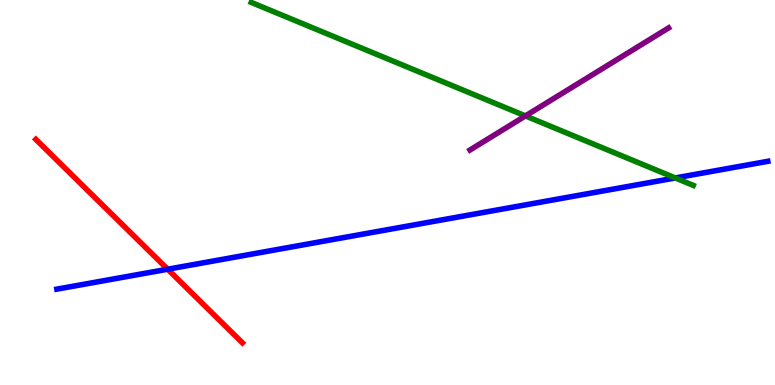[{'lines': ['blue', 'red'], 'intersections': [{'x': 2.16, 'y': 3.01}]}, {'lines': ['green', 'red'], 'intersections': []}, {'lines': ['purple', 'red'], 'intersections': []}, {'lines': ['blue', 'green'], 'intersections': [{'x': 8.71, 'y': 5.38}]}, {'lines': ['blue', 'purple'], 'intersections': []}, {'lines': ['green', 'purple'], 'intersections': [{'x': 6.78, 'y': 6.99}]}]